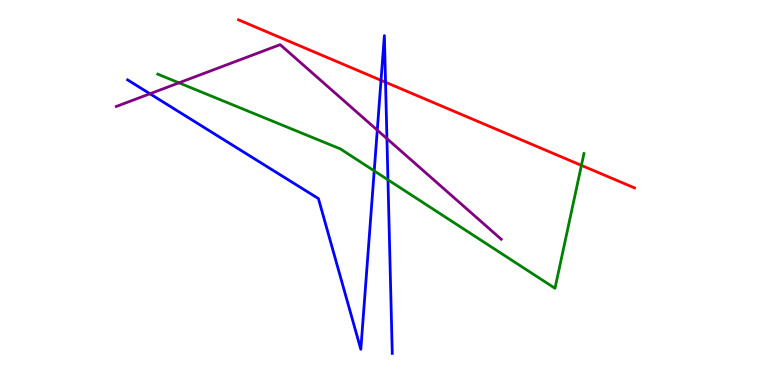[{'lines': ['blue', 'red'], 'intersections': [{'x': 4.92, 'y': 7.91}, {'x': 4.97, 'y': 7.86}]}, {'lines': ['green', 'red'], 'intersections': [{'x': 7.5, 'y': 5.7}]}, {'lines': ['purple', 'red'], 'intersections': []}, {'lines': ['blue', 'green'], 'intersections': [{'x': 4.83, 'y': 5.56}, {'x': 5.01, 'y': 5.33}]}, {'lines': ['blue', 'purple'], 'intersections': [{'x': 1.93, 'y': 7.56}, {'x': 4.87, 'y': 6.62}, {'x': 4.99, 'y': 6.4}]}, {'lines': ['green', 'purple'], 'intersections': [{'x': 2.31, 'y': 7.85}]}]